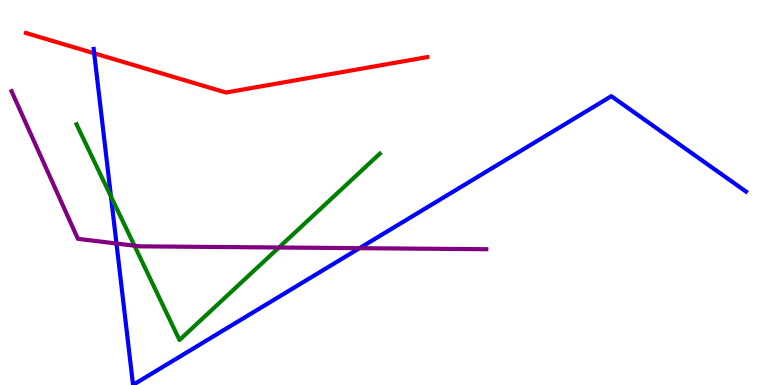[{'lines': ['blue', 'red'], 'intersections': [{'x': 1.22, 'y': 8.62}]}, {'lines': ['green', 'red'], 'intersections': []}, {'lines': ['purple', 'red'], 'intersections': []}, {'lines': ['blue', 'green'], 'intersections': [{'x': 1.43, 'y': 4.9}]}, {'lines': ['blue', 'purple'], 'intersections': [{'x': 1.5, 'y': 3.68}, {'x': 4.64, 'y': 3.55}]}, {'lines': ['green', 'purple'], 'intersections': [{'x': 1.74, 'y': 3.62}, {'x': 3.6, 'y': 3.57}]}]